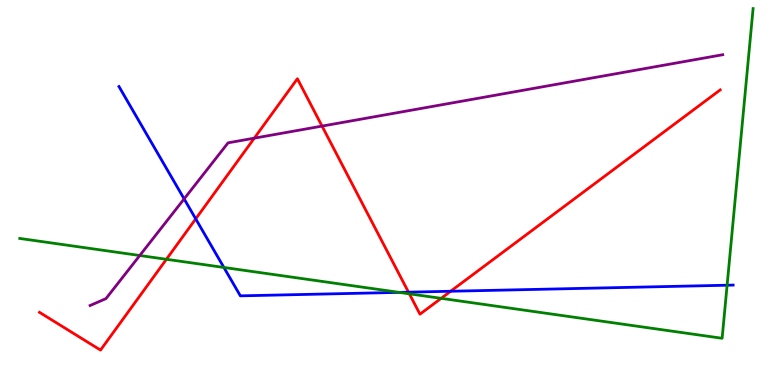[{'lines': ['blue', 'red'], 'intersections': [{'x': 2.53, 'y': 4.31}, {'x': 5.27, 'y': 2.41}, {'x': 5.81, 'y': 2.43}]}, {'lines': ['green', 'red'], 'intersections': [{'x': 2.15, 'y': 3.27}, {'x': 5.28, 'y': 2.37}, {'x': 5.69, 'y': 2.25}]}, {'lines': ['purple', 'red'], 'intersections': [{'x': 3.28, 'y': 6.41}, {'x': 4.16, 'y': 6.72}]}, {'lines': ['blue', 'green'], 'intersections': [{'x': 2.89, 'y': 3.05}, {'x': 5.15, 'y': 2.41}, {'x': 9.38, 'y': 2.59}]}, {'lines': ['blue', 'purple'], 'intersections': [{'x': 2.38, 'y': 4.83}]}, {'lines': ['green', 'purple'], 'intersections': [{'x': 1.8, 'y': 3.36}]}]